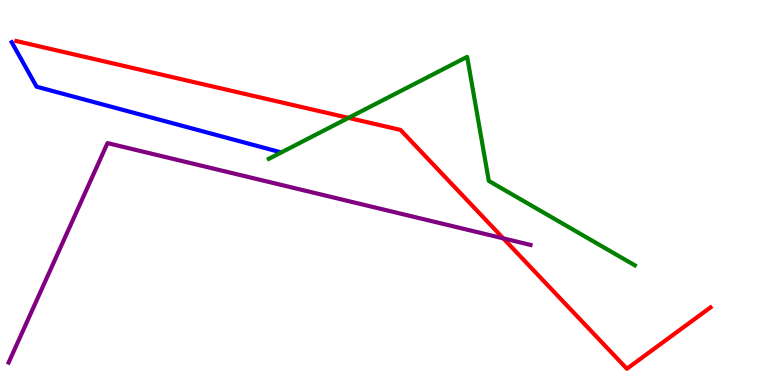[{'lines': ['blue', 'red'], 'intersections': []}, {'lines': ['green', 'red'], 'intersections': [{'x': 4.5, 'y': 6.94}]}, {'lines': ['purple', 'red'], 'intersections': [{'x': 6.49, 'y': 3.81}]}, {'lines': ['blue', 'green'], 'intersections': []}, {'lines': ['blue', 'purple'], 'intersections': []}, {'lines': ['green', 'purple'], 'intersections': []}]